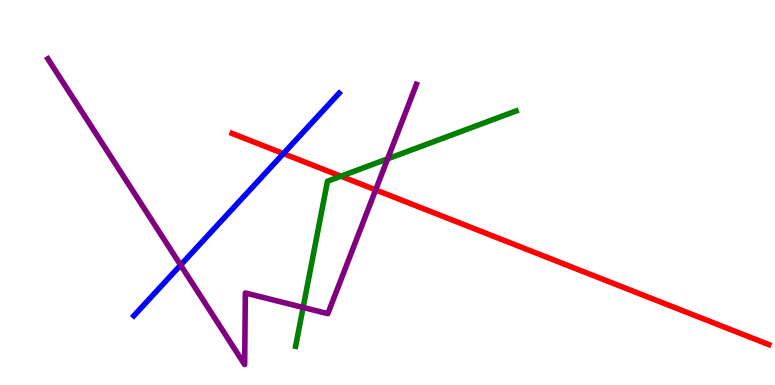[{'lines': ['blue', 'red'], 'intersections': [{'x': 3.66, 'y': 6.01}]}, {'lines': ['green', 'red'], 'intersections': [{'x': 4.4, 'y': 5.42}]}, {'lines': ['purple', 'red'], 'intersections': [{'x': 4.85, 'y': 5.07}]}, {'lines': ['blue', 'green'], 'intersections': []}, {'lines': ['blue', 'purple'], 'intersections': [{'x': 2.33, 'y': 3.11}]}, {'lines': ['green', 'purple'], 'intersections': [{'x': 3.91, 'y': 2.01}, {'x': 5.0, 'y': 5.87}]}]